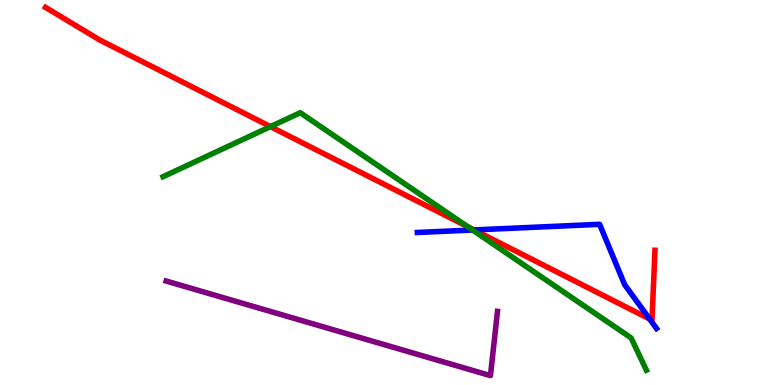[{'lines': ['blue', 'red'], 'intersections': [{'x': 6.12, 'y': 4.03}, {'x': 8.38, 'y': 1.71}]}, {'lines': ['green', 'red'], 'intersections': [{'x': 3.49, 'y': 6.71}, {'x': 6.03, 'y': 4.11}]}, {'lines': ['purple', 'red'], 'intersections': []}, {'lines': ['blue', 'green'], 'intersections': [{'x': 6.1, 'y': 4.03}]}, {'lines': ['blue', 'purple'], 'intersections': []}, {'lines': ['green', 'purple'], 'intersections': []}]